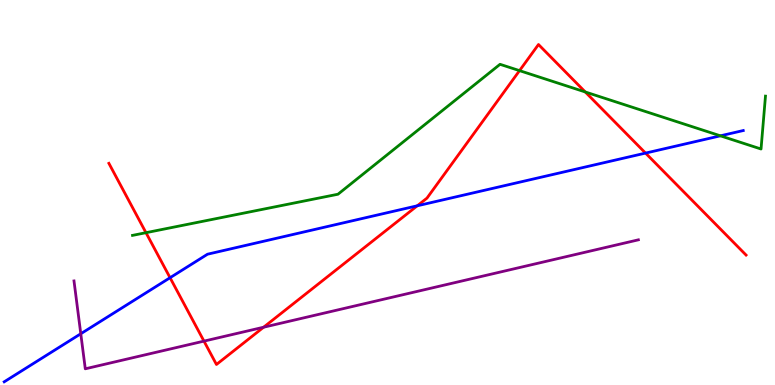[{'lines': ['blue', 'red'], 'intersections': [{'x': 2.19, 'y': 2.79}, {'x': 5.38, 'y': 4.65}, {'x': 8.33, 'y': 6.02}]}, {'lines': ['green', 'red'], 'intersections': [{'x': 1.88, 'y': 3.96}, {'x': 6.7, 'y': 8.17}, {'x': 7.55, 'y': 7.61}]}, {'lines': ['purple', 'red'], 'intersections': [{'x': 2.63, 'y': 1.14}, {'x': 3.4, 'y': 1.5}]}, {'lines': ['blue', 'green'], 'intersections': [{'x': 9.3, 'y': 6.47}]}, {'lines': ['blue', 'purple'], 'intersections': [{'x': 1.04, 'y': 1.33}]}, {'lines': ['green', 'purple'], 'intersections': []}]